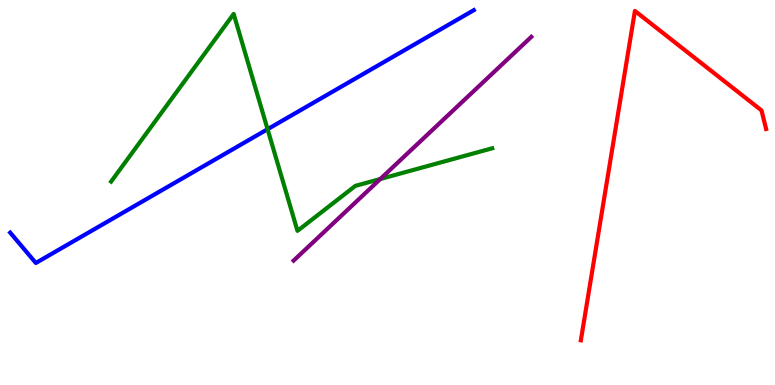[{'lines': ['blue', 'red'], 'intersections': []}, {'lines': ['green', 'red'], 'intersections': []}, {'lines': ['purple', 'red'], 'intersections': []}, {'lines': ['blue', 'green'], 'intersections': [{'x': 3.45, 'y': 6.64}]}, {'lines': ['blue', 'purple'], 'intersections': []}, {'lines': ['green', 'purple'], 'intersections': [{'x': 4.91, 'y': 5.35}]}]